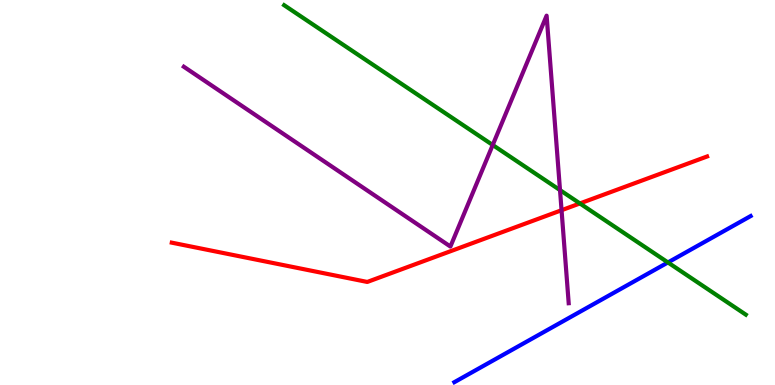[{'lines': ['blue', 'red'], 'intersections': []}, {'lines': ['green', 'red'], 'intersections': [{'x': 7.48, 'y': 4.72}]}, {'lines': ['purple', 'red'], 'intersections': [{'x': 7.25, 'y': 4.54}]}, {'lines': ['blue', 'green'], 'intersections': [{'x': 8.62, 'y': 3.18}]}, {'lines': ['blue', 'purple'], 'intersections': []}, {'lines': ['green', 'purple'], 'intersections': [{'x': 6.36, 'y': 6.23}, {'x': 7.23, 'y': 5.06}]}]